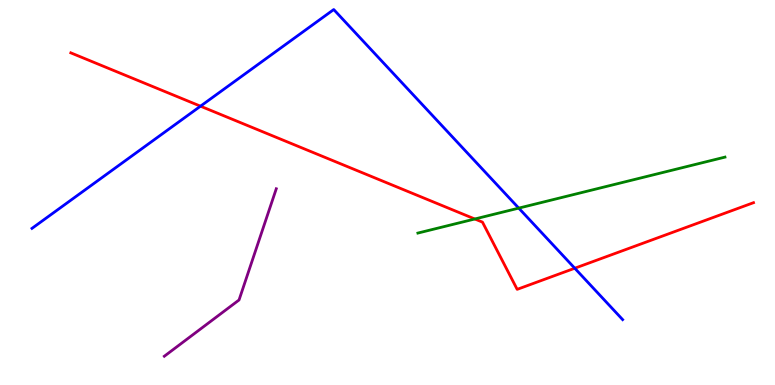[{'lines': ['blue', 'red'], 'intersections': [{'x': 2.59, 'y': 7.24}, {'x': 7.42, 'y': 3.03}]}, {'lines': ['green', 'red'], 'intersections': [{'x': 6.13, 'y': 4.31}]}, {'lines': ['purple', 'red'], 'intersections': []}, {'lines': ['blue', 'green'], 'intersections': [{'x': 6.69, 'y': 4.59}]}, {'lines': ['blue', 'purple'], 'intersections': []}, {'lines': ['green', 'purple'], 'intersections': []}]